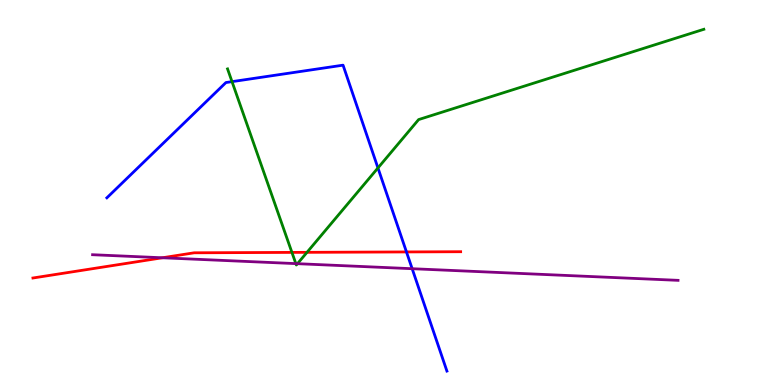[{'lines': ['blue', 'red'], 'intersections': [{'x': 5.24, 'y': 3.46}]}, {'lines': ['green', 'red'], 'intersections': [{'x': 3.77, 'y': 3.44}, {'x': 3.96, 'y': 3.45}]}, {'lines': ['purple', 'red'], 'intersections': [{'x': 2.1, 'y': 3.3}]}, {'lines': ['blue', 'green'], 'intersections': [{'x': 2.99, 'y': 7.88}, {'x': 4.88, 'y': 5.64}]}, {'lines': ['blue', 'purple'], 'intersections': [{'x': 5.32, 'y': 3.02}]}, {'lines': ['green', 'purple'], 'intersections': [{'x': 3.82, 'y': 3.15}, {'x': 3.84, 'y': 3.15}]}]